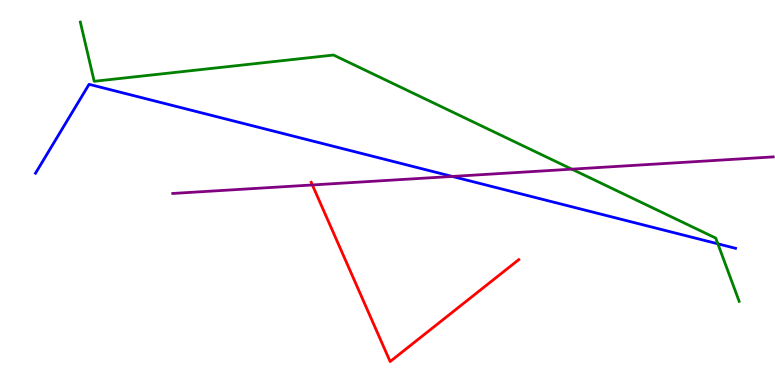[{'lines': ['blue', 'red'], 'intersections': []}, {'lines': ['green', 'red'], 'intersections': []}, {'lines': ['purple', 'red'], 'intersections': [{'x': 4.03, 'y': 5.2}]}, {'lines': ['blue', 'green'], 'intersections': [{'x': 9.26, 'y': 3.67}]}, {'lines': ['blue', 'purple'], 'intersections': [{'x': 5.84, 'y': 5.42}]}, {'lines': ['green', 'purple'], 'intersections': [{'x': 7.38, 'y': 5.61}]}]